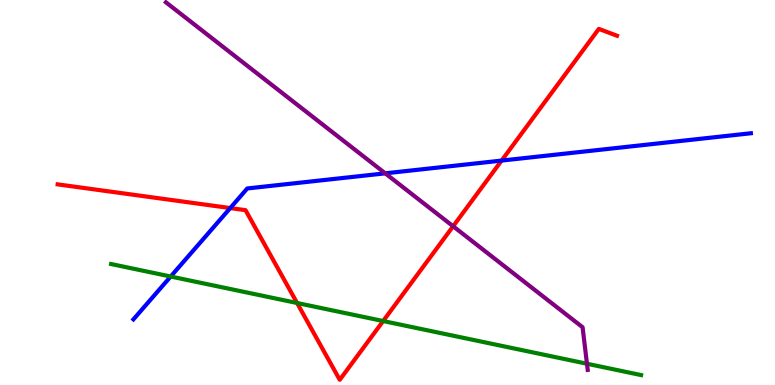[{'lines': ['blue', 'red'], 'intersections': [{'x': 2.97, 'y': 4.6}, {'x': 6.47, 'y': 5.83}]}, {'lines': ['green', 'red'], 'intersections': [{'x': 3.83, 'y': 2.13}, {'x': 4.94, 'y': 1.66}]}, {'lines': ['purple', 'red'], 'intersections': [{'x': 5.85, 'y': 4.12}]}, {'lines': ['blue', 'green'], 'intersections': [{'x': 2.2, 'y': 2.82}]}, {'lines': ['blue', 'purple'], 'intersections': [{'x': 4.97, 'y': 5.5}]}, {'lines': ['green', 'purple'], 'intersections': [{'x': 7.57, 'y': 0.552}]}]